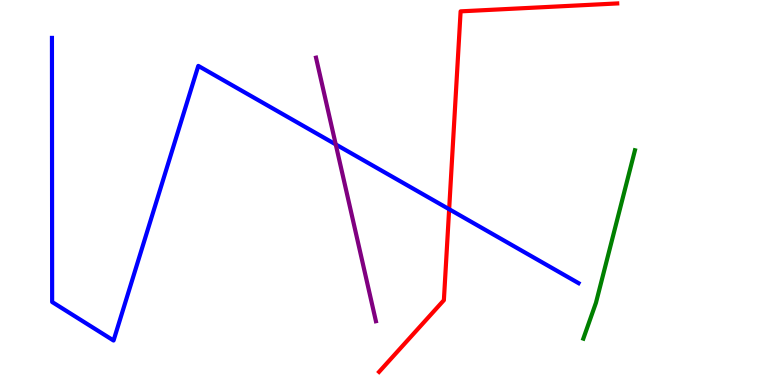[{'lines': ['blue', 'red'], 'intersections': [{'x': 5.8, 'y': 4.57}]}, {'lines': ['green', 'red'], 'intersections': []}, {'lines': ['purple', 'red'], 'intersections': []}, {'lines': ['blue', 'green'], 'intersections': []}, {'lines': ['blue', 'purple'], 'intersections': [{'x': 4.33, 'y': 6.25}]}, {'lines': ['green', 'purple'], 'intersections': []}]